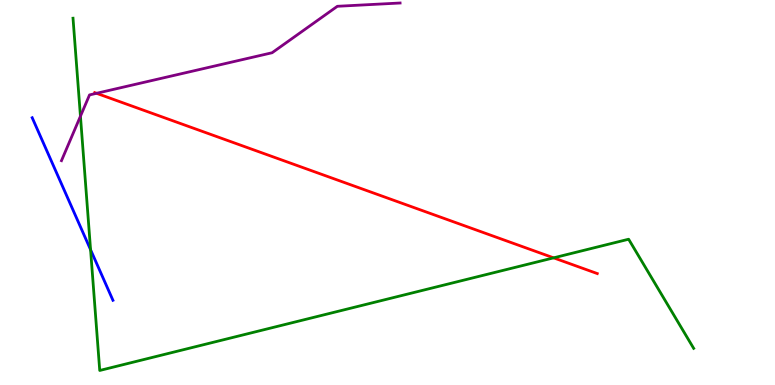[{'lines': ['blue', 'red'], 'intersections': []}, {'lines': ['green', 'red'], 'intersections': [{'x': 7.14, 'y': 3.3}]}, {'lines': ['purple', 'red'], 'intersections': [{'x': 1.25, 'y': 7.58}]}, {'lines': ['blue', 'green'], 'intersections': [{'x': 1.17, 'y': 3.51}]}, {'lines': ['blue', 'purple'], 'intersections': []}, {'lines': ['green', 'purple'], 'intersections': [{'x': 1.04, 'y': 6.98}]}]